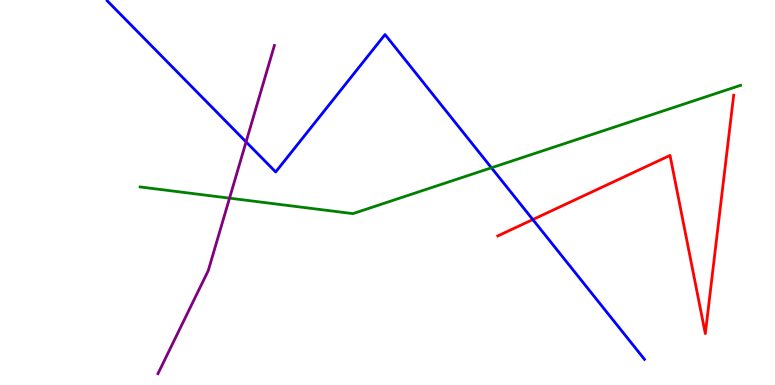[{'lines': ['blue', 'red'], 'intersections': [{'x': 6.88, 'y': 4.3}]}, {'lines': ['green', 'red'], 'intersections': []}, {'lines': ['purple', 'red'], 'intersections': []}, {'lines': ['blue', 'green'], 'intersections': [{'x': 6.34, 'y': 5.64}]}, {'lines': ['blue', 'purple'], 'intersections': [{'x': 3.18, 'y': 6.31}]}, {'lines': ['green', 'purple'], 'intersections': [{'x': 2.96, 'y': 4.85}]}]